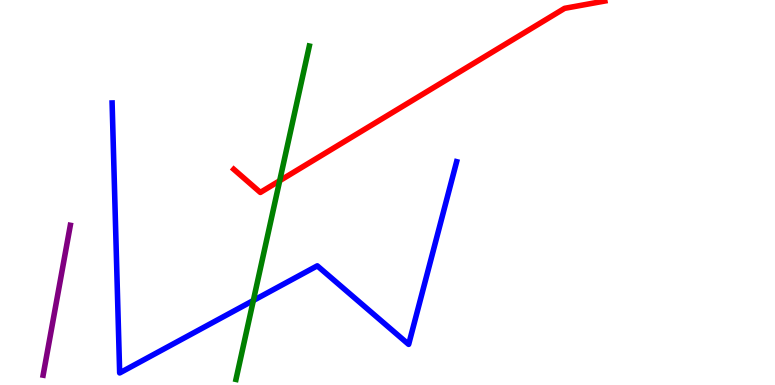[{'lines': ['blue', 'red'], 'intersections': []}, {'lines': ['green', 'red'], 'intersections': [{'x': 3.61, 'y': 5.31}]}, {'lines': ['purple', 'red'], 'intersections': []}, {'lines': ['blue', 'green'], 'intersections': [{'x': 3.27, 'y': 2.19}]}, {'lines': ['blue', 'purple'], 'intersections': []}, {'lines': ['green', 'purple'], 'intersections': []}]